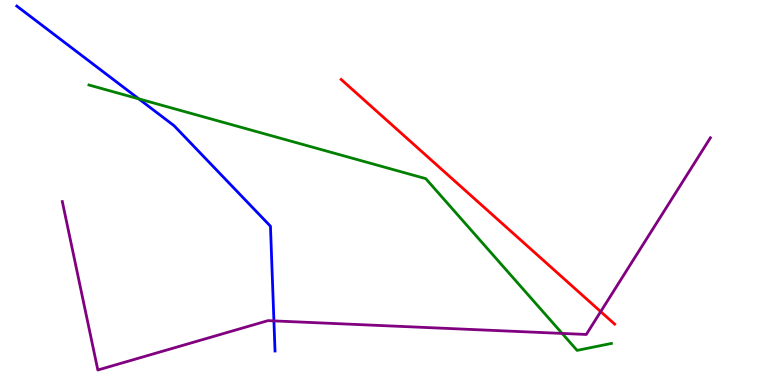[{'lines': ['blue', 'red'], 'intersections': []}, {'lines': ['green', 'red'], 'intersections': []}, {'lines': ['purple', 'red'], 'intersections': [{'x': 7.75, 'y': 1.91}]}, {'lines': ['blue', 'green'], 'intersections': [{'x': 1.79, 'y': 7.43}]}, {'lines': ['blue', 'purple'], 'intersections': [{'x': 3.53, 'y': 1.67}]}, {'lines': ['green', 'purple'], 'intersections': [{'x': 7.25, 'y': 1.34}]}]